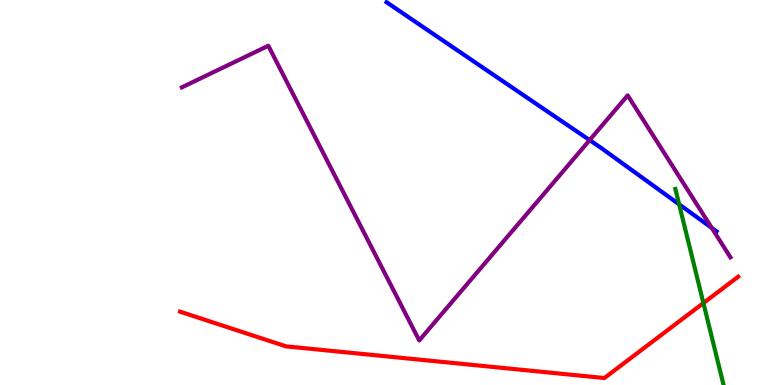[{'lines': ['blue', 'red'], 'intersections': []}, {'lines': ['green', 'red'], 'intersections': [{'x': 9.08, 'y': 2.13}]}, {'lines': ['purple', 'red'], 'intersections': []}, {'lines': ['blue', 'green'], 'intersections': [{'x': 8.76, 'y': 4.69}]}, {'lines': ['blue', 'purple'], 'intersections': [{'x': 7.61, 'y': 6.36}, {'x': 9.18, 'y': 4.08}]}, {'lines': ['green', 'purple'], 'intersections': []}]